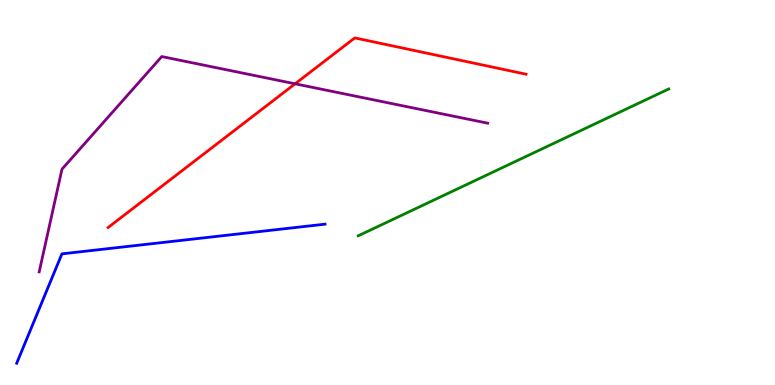[{'lines': ['blue', 'red'], 'intersections': []}, {'lines': ['green', 'red'], 'intersections': []}, {'lines': ['purple', 'red'], 'intersections': [{'x': 3.81, 'y': 7.82}]}, {'lines': ['blue', 'green'], 'intersections': []}, {'lines': ['blue', 'purple'], 'intersections': []}, {'lines': ['green', 'purple'], 'intersections': []}]